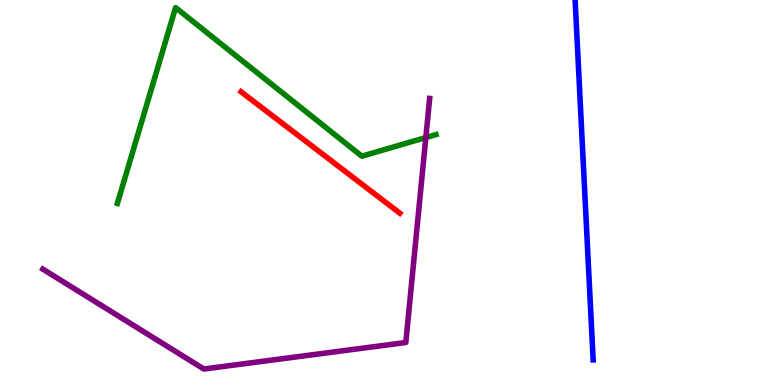[{'lines': ['blue', 'red'], 'intersections': []}, {'lines': ['green', 'red'], 'intersections': []}, {'lines': ['purple', 'red'], 'intersections': []}, {'lines': ['blue', 'green'], 'intersections': []}, {'lines': ['blue', 'purple'], 'intersections': []}, {'lines': ['green', 'purple'], 'intersections': [{'x': 5.49, 'y': 6.43}]}]